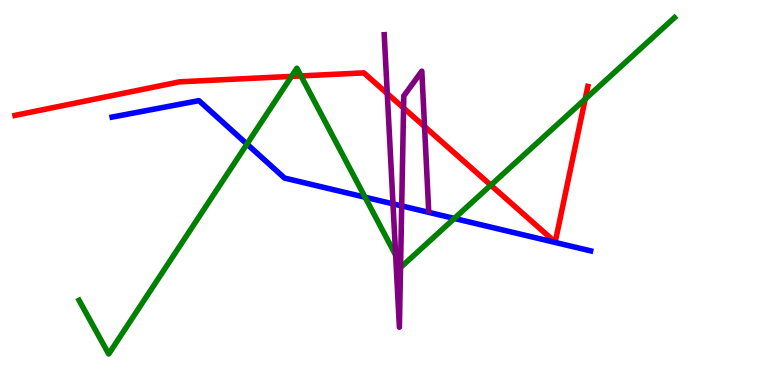[{'lines': ['blue', 'red'], 'intersections': []}, {'lines': ['green', 'red'], 'intersections': [{'x': 3.76, 'y': 8.02}, {'x': 3.88, 'y': 8.03}, {'x': 6.33, 'y': 5.19}, {'x': 7.55, 'y': 7.43}]}, {'lines': ['purple', 'red'], 'intersections': [{'x': 5.0, 'y': 7.57}, {'x': 5.21, 'y': 7.2}, {'x': 5.48, 'y': 6.71}]}, {'lines': ['blue', 'green'], 'intersections': [{'x': 3.19, 'y': 6.26}, {'x': 4.71, 'y': 4.88}, {'x': 5.86, 'y': 4.33}]}, {'lines': ['blue', 'purple'], 'intersections': [{'x': 5.07, 'y': 4.71}, {'x': 5.18, 'y': 4.65}]}, {'lines': ['green', 'purple'], 'intersections': [{'x': 5.11, 'y': 3.37}, {'x': 5.17, 'y': 3.13}]}]